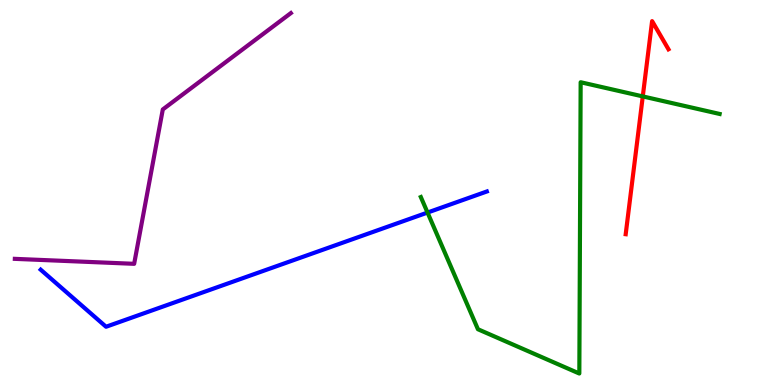[{'lines': ['blue', 'red'], 'intersections': []}, {'lines': ['green', 'red'], 'intersections': [{'x': 8.29, 'y': 7.5}]}, {'lines': ['purple', 'red'], 'intersections': []}, {'lines': ['blue', 'green'], 'intersections': [{'x': 5.52, 'y': 4.48}]}, {'lines': ['blue', 'purple'], 'intersections': []}, {'lines': ['green', 'purple'], 'intersections': []}]